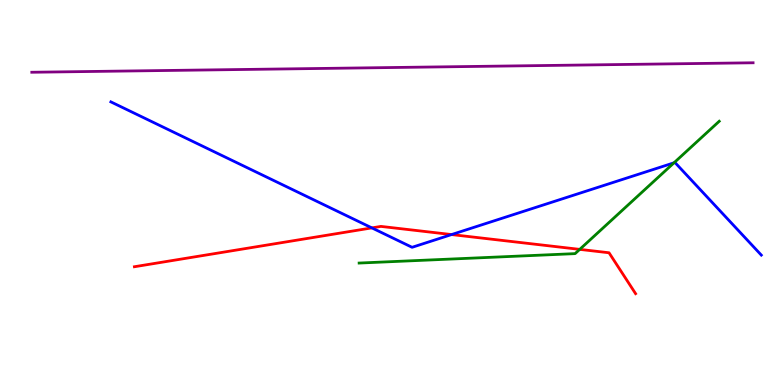[{'lines': ['blue', 'red'], 'intersections': [{'x': 4.8, 'y': 4.08}, {'x': 5.83, 'y': 3.91}]}, {'lines': ['green', 'red'], 'intersections': [{'x': 7.48, 'y': 3.52}]}, {'lines': ['purple', 'red'], 'intersections': []}, {'lines': ['blue', 'green'], 'intersections': [{'x': 8.7, 'y': 5.77}]}, {'lines': ['blue', 'purple'], 'intersections': []}, {'lines': ['green', 'purple'], 'intersections': []}]